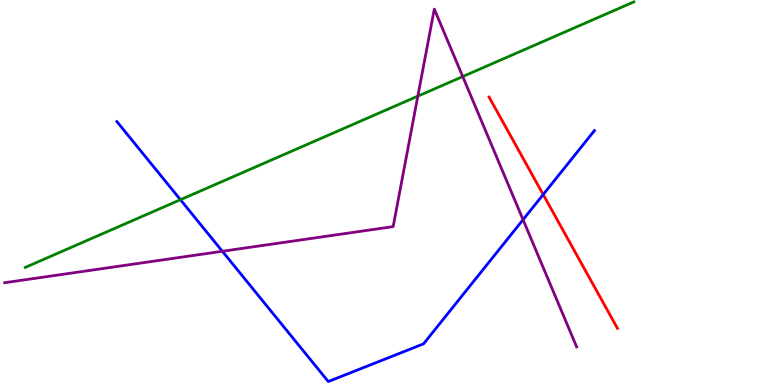[{'lines': ['blue', 'red'], 'intersections': [{'x': 7.01, 'y': 4.95}]}, {'lines': ['green', 'red'], 'intersections': []}, {'lines': ['purple', 'red'], 'intersections': []}, {'lines': ['blue', 'green'], 'intersections': [{'x': 2.33, 'y': 4.81}]}, {'lines': ['blue', 'purple'], 'intersections': [{'x': 2.87, 'y': 3.47}, {'x': 6.75, 'y': 4.29}]}, {'lines': ['green', 'purple'], 'intersections': [{'x': 5.39, 'y': 7.5}, {'x': 5.97, 'y': 8.01}]}]